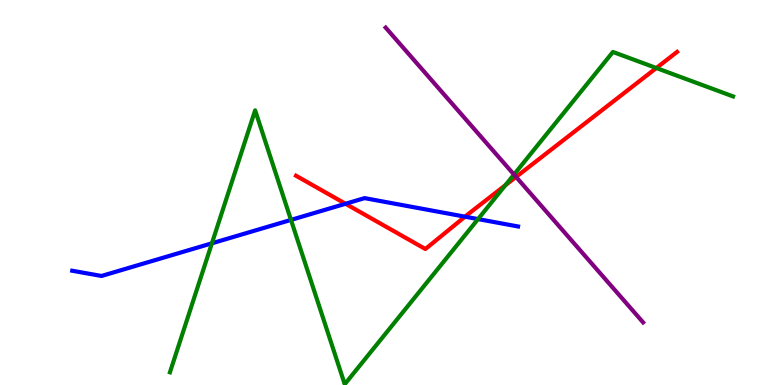[{'lines': ['blue', 'red'], 'intersections': [{'x': 4.46, 'y': 4.71}, {'x': 6.0, 'y': 4.37}]}, {'lines': ['green', 'red'], 'intersections': [{'x': 6.52, 'y': 5.19}, {'x': 8.47, 'y': 8.23}]}, {'lines': ['purple', 'red'], 'intersections': [{'x': 6.66, 'y': 5.4}]}, {'lines': ['blue', 'green'], 'intersections': [{'x': 2.73, 'y': 3.68}, {'x': 3.75, 'y': 4.29}, {'x': 6.17, 'y': 4.31}]}, {'lines': ['blue', 'purple'], 'intersections': []}, {'lines': ['green', 'purple'], 'intersections': [{'x': 6.63, 'y': 5.47}]}]